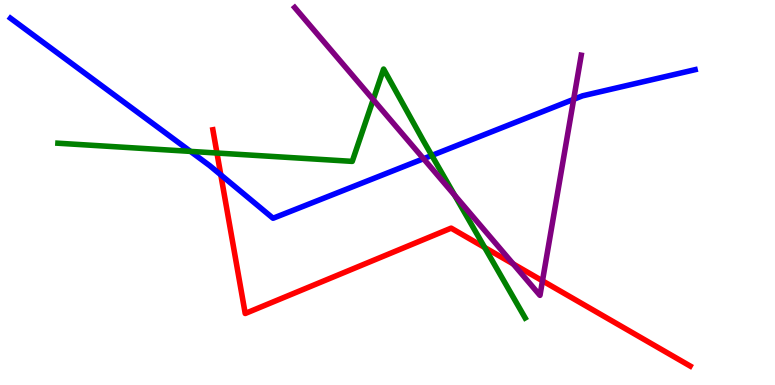[{'lines': ['blue', 'red'], 'intersections': [{'x': 2.85, 'y': 5.46}]}, {'lines': ['green', 'red'], 'intersections': [{'x': 2.8, 'y': 6.03}, {'x': 6.25, 'y': 3.57}]}, {'lines': ['purple', 'red'], 'intersections': [{'x': 6.62, 'y': 3.14}, {'x': 7.0, 'y': 2.71}]}, {'lines': ['blue', 'green'], 'intersections': [{'x': 2.46, 'y': 6.07}, {'x': 5.57, 'y': 5.96}]}, {'lines': ['blue', 'purple'], 'intersections': [{'x': 5.47, 'y': 5.88}, {'x': 7.4, 'y': 7.42}]}, {'lines': ['green', 'purple'], 'intersections': [{'x': 4.82, 'y': 7.41}, {'x': 5.87, 'y': 4.93}]}]